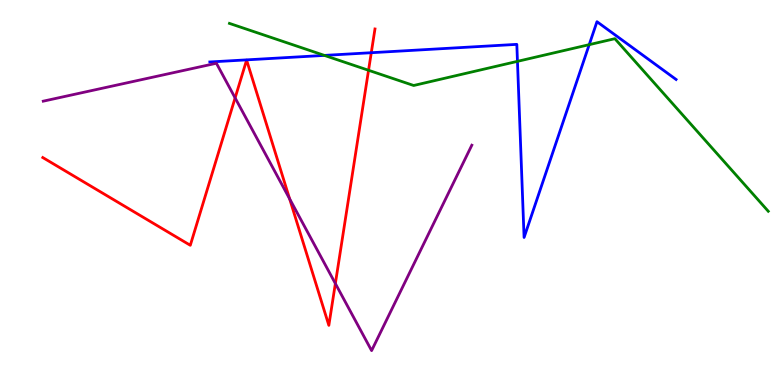[{'lines': ['blue', 'red'], 'intersections': [{'x': 4.79, 'y': 8.63}]}, {'lines': ['green', 'red'], 'intersections': [{'x': 4.76, 'y': 8.17}]}, {'lines': ['purple', 'red'], 'intersections': [{'x': 3.03, 'y': 7.46}, {'x': 3.74, 'y': 4.84}, {'x': 4.33, 'y': 2.64}]}, {'lines': ['blue', 'green'], 'intersections': [{'x': 4.19, 'y': 8.56}, {'x': 6.68, 'y': 8.41}, {'x': 7.6, 'y': 8.84}]}, {'lines': ['blue', 'purple'], 'intersections': []}, {'lines': ['green', 'purple'], 'intersections': []}]